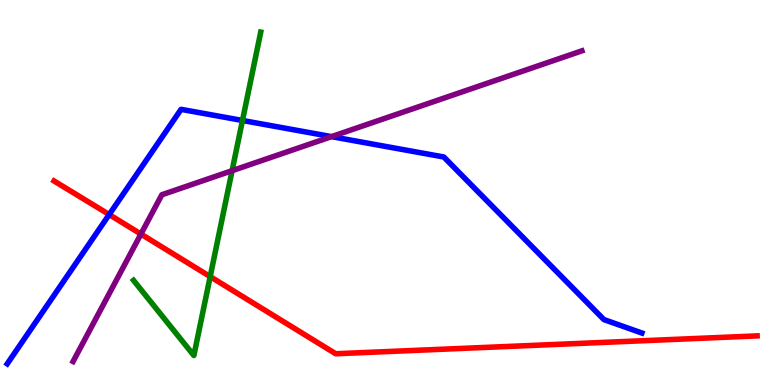[{'lines': ['blue', 'red'], 'intersections': [{'x': 1.41, 'y': 4.43}]}, {'lines': ['green', 'red'], 'intersections': [{'x': 2.71, 'y': 2.82}]}, {'lines': ['purple', 'red'], 'intersections': [{'x': 1.82, 'y': 3.92}]}, {'lines': ['blue', 'green'], 'intersections': [{'x': 3.13, 'y': 6.87}]}, {'lines': ['blue', 'purple'], 'intersections': [{'x': 4.28, 'y': 6.45}]}, {'lines': ['green', 'purple'], 'intersections': [{'x': 2.99, 'y': 5.57}]}]